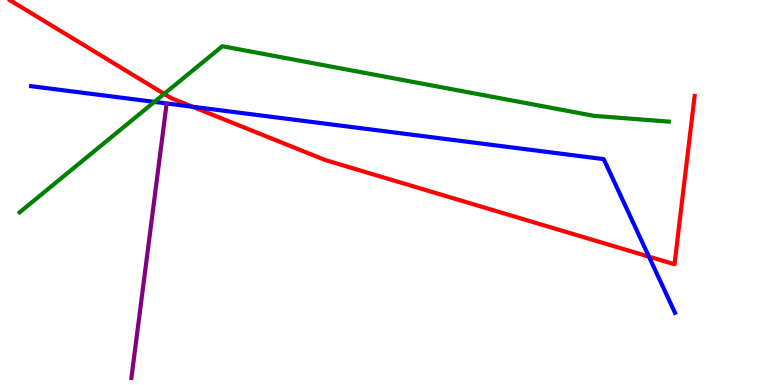[{'lines': ['blue', 'red'], 'intersections': [{'x': 2.48, 'y': 7.23}, {'x': 8.37, 'y': 3.33}]}, {'lines': ['green', 'red'], 'intersections': [{'x': 2.12, 'y': 7.56}]}, {'lines': ['purple', 'red'], 'intersections': []}, {'lines': ['blue', 'green'], 'intersections': [{'x': 1.99, 'y': 7.35}]}, {'lines': ['blue', 'purple'], 'intersections': []}, {'lines': ['green', 'purple'], 'intersections': []}]